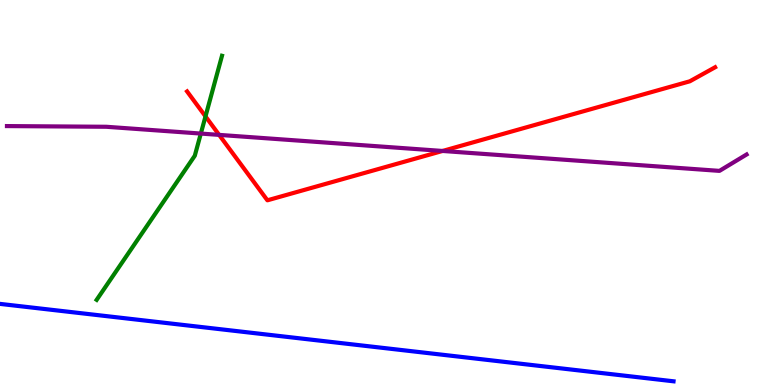[{'lines': ['blue', 'red'], 'intersections': []}, {'lines': ['green', 'red'], 'intersections': [{'x': 2.65, 'y': 6.98}]}, {'lines': ['purple', 'red'], 'intersections': [{'x': 2.83, 'y': 6.5}, {'x': 5.71, 'y': 6.08}]}, {'lines': ['blue', 'green'], 'intersections': []}, {'lines': ['blue', 'purple'], 'intersections': []}, {'lines': ['green', 'purple'], 'intersections': [{'x': 2.59, 'y': 6.53}]}]